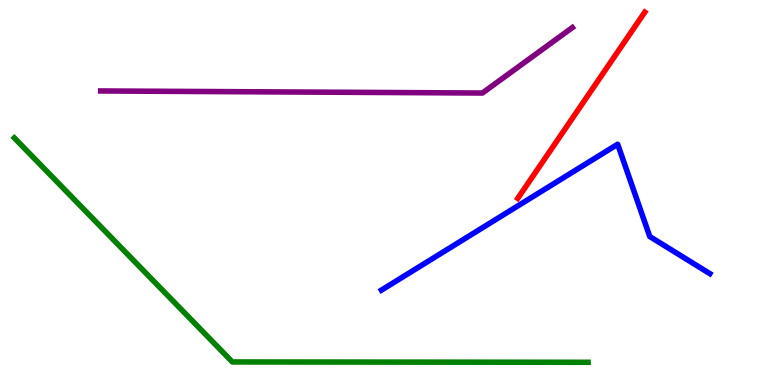[{'lines': ['blue', 'red'], 'intersections': []}, {'lines': ['green', 'red'], 'intersections': []}, {'lines': ['purple', 'red'], 'intersections': []}, {'lines': ['blue', 'green'], 'intersections': []}, {'lines': ['blue', 'purple'], 'intersections': []}, {'lines': ['green', 'purple'], 'intersections': []}]